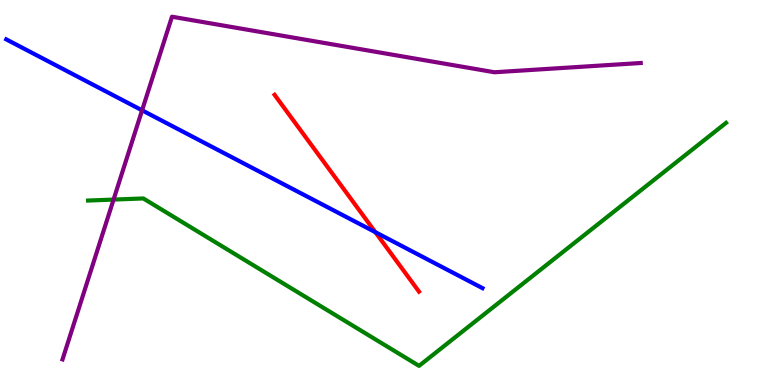[{'lines': ['blue', 'red'], 'intersections': [{'x': 4.84, 'y': 3.97}]}, {'lines': ['green', 'red'], 'intersections': []}, {'lines': ['purple', 'red'], 'intersections': []}, {'lines': ['blue', 'green'], 'intersections': []}, {'lines': ['blue', 'purple'], 'intersections': [{'x': 1.83, 'y': 7.13}]}, {'lines': ['green', 'purple'], 'intersections': [{'x': 1.47, 'y': 4.82}]}]